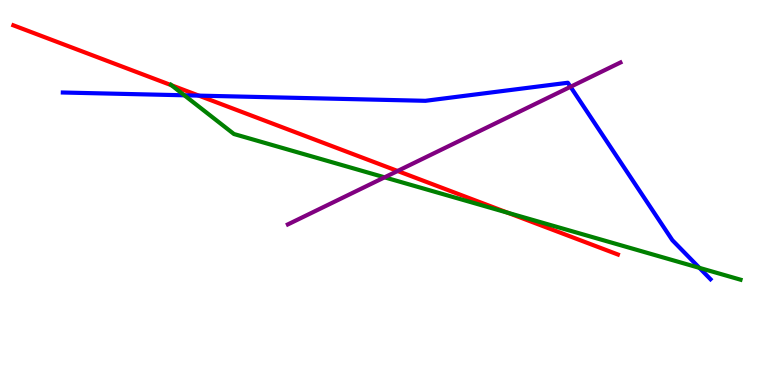[{'lines': ['blue', 'red'], 'intersections': [{'x': 2.57, 'y': 7.52}]}, {'lines': ['green', 'red'], 'intersections': [{'x': 2.21, 'y': 7.79}, {'x': 6.55, 'y': 4.47}]}, {'lines': ['purple', 'red'], 'intersections': [{'x': 5.13, 'y': 5.56}]}, {'lines': ['blue', 'green'], 'intersections': [{'x': 2.38, 'y': 7.52}, {'x': 9.02, 'y': 3.04}]}, {'lines': ['blue', 'purple'], 'intersections': [{'x': 7.36, 'y': 7.75}]}, {'lines': ['green', 'purple'], 'intersections': [{'x': 4.96, 'y': 5.39}]}]